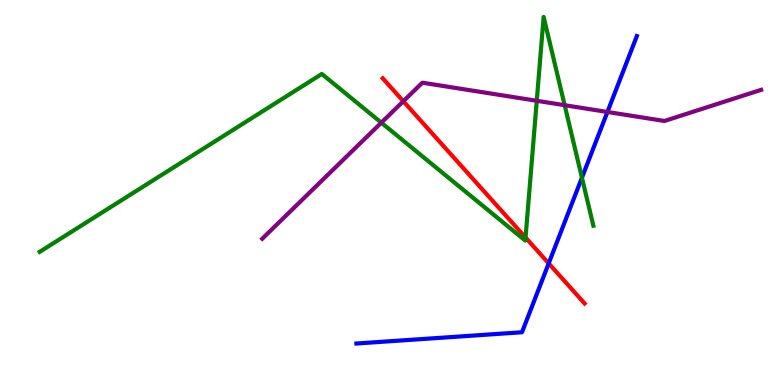[{'lines': ['blue', 'red'], 'intersections': [{'x': 7.08, 'y': 3.16}]}, {'lines': ['green', 'red'], 'intersections': [{'x': 6.78, 'y': 3.83}]}, {'lines': ['purple', 'red'], 'intersections': [{'x': 5.2, 'y': 7.37}]}, {'lines': ['blue', 'green'], 'intersections': [{'x': 7.51, 'y': 5.38}]}, {'lines': ['blue', 'purple'], 'intersections': [{'x': 7.84, 'y': 7.09}]}, {'lines': ['green', 'purple'], 'intersections': [{'x': 4.92, 'y': 6.81}, {'x': 6.93, 'y': 7.38}, {'x': 7.29, 'y': 7.27}]}]